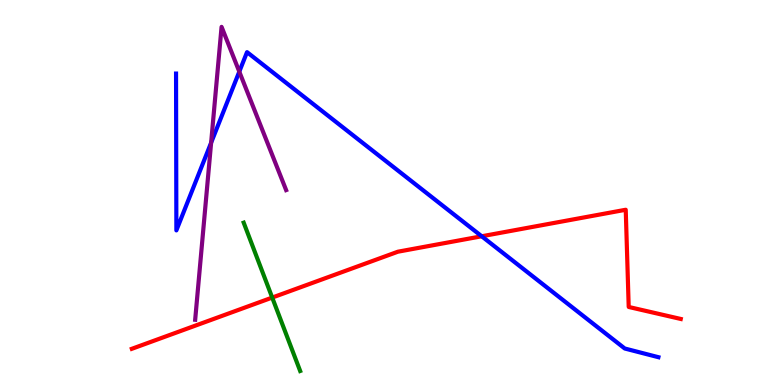[{'lines': ['blue', 'red'], 'intersections': [{'x': 6.22, 'y': 3.86}]}, {'lines': ['green', 'red'], 'intersections': [{'x': 3.51, 'y': 2.27}]}, {'lines': ['purple', 'red'], 'intersections': []}, {'lines': ['blue', 'green'], 'intersections': []}, {'lines': ['blue', 'purple'], 'intersections': [{'x': 2.72, 'y': 6.29}, {'x': 3.09, 'y': 8.14}]}, {'lines': ['green', 'purple'], 'intersections': []}]